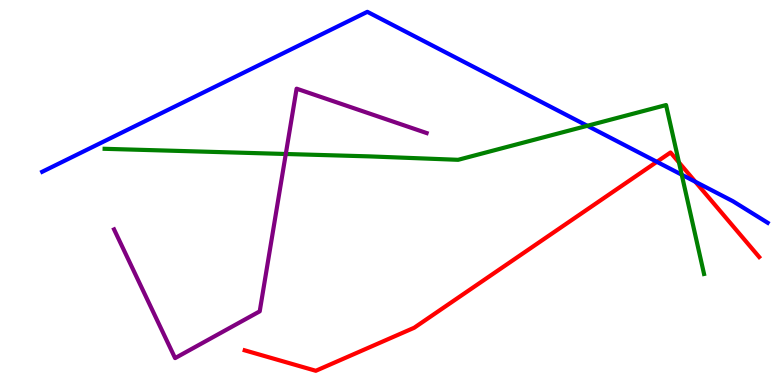[{'lines': ['blue', 'red'], 'intersections': [{'x': 8.48, 'y': 5.8}, {'x': 8.97, 'y': 5.28}]}, {'lines': ['green', 'red'], 'intersections': [{'x': 8.76, 'y': 5.78}]}, {'lines': ['purple', 'red'], 'intersections': []}, {'lines': ['blue', 'green'], 'intersections': [{'x': 7.58, 'y': 6.73}, {'x': 8.8, 'y': 5.46}]}, {'lines': ['blue', 'purple'], 'intersections': []}, {'lines': ['green', 'purple'], 'intersections': [{'x': 3.69, 'y': 6.0}]}]